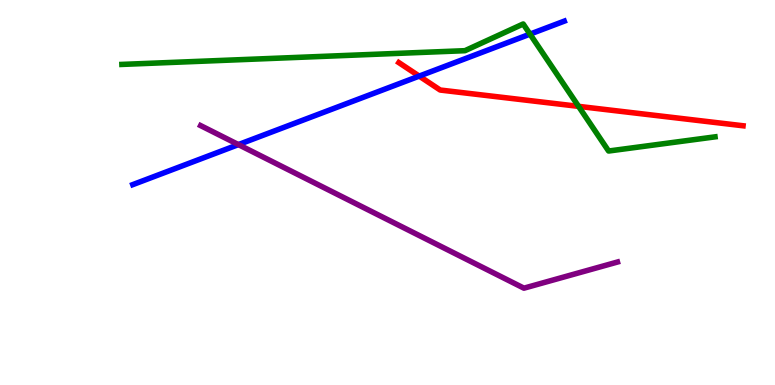[{'lines': ['blue', 'red'], 'intersections': [{'x': 5.41, 'y': 8.02}]}, {'lines': ['green', 'red'], 'intersections': [{'x': 7.47, 'y': 7.24}]}, {'lines': ['purple', 'red'], 'intersections': []}, {'lines': ['blue', 'green'], 'intersections': [{'x': 6.84, 'y': 9.11}]}, {'lines': ['blue', 'purple'], 'intersections': [{'x': 3.08, 'y': 6.24}]}, {'lines': ['green', 'purple'], 'intersections': []}]